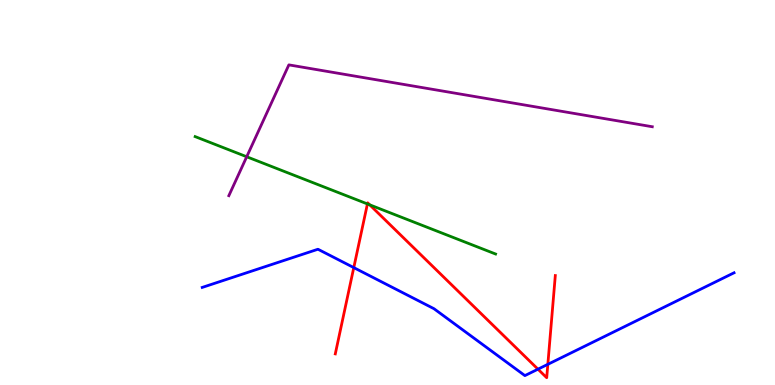[{'lines': ['blue', 'red'], 'intersections': [{'x': 4.56, 'y': 3.05}, {'x': 6.94, 'y': 0.411}, {'x': 7.07, 'y': 0.537}]}, {'lines': ['green', 'red'], 'intersections': [{'x': 4.74, 'y': 4.7}, {'x': 4.77, 'y': 4.68}]}, {'lines': ['purple', 'red'], 'intersections': []}, {'lines': ['blue', 'green'], 'intersections': []}, {'lines': ['blue', 'purple'], 'intersections': []}, {'lines': ['green', 'purple'], 'intersections': [{'x': 3.18, 'y': 5.93}]}]